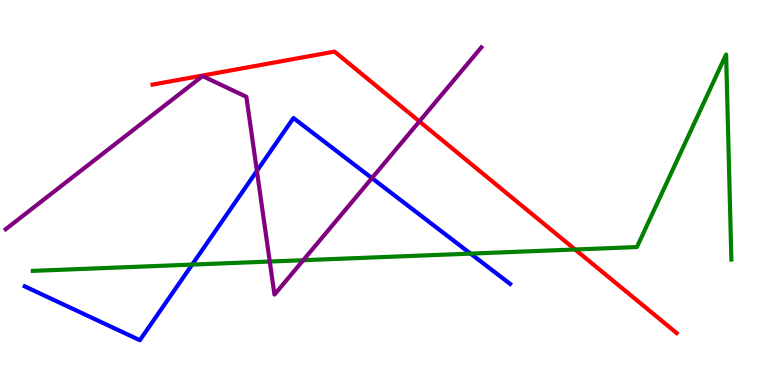[{'lines': ['blue', 'red'], 'intersections': []}, {'lines': ['green', 'red'], 'intersections': [{'x': 7.42, 'y': 3.52}]}, {'lines': ['purple', 'red'], 'intersections': [{'x': 5.41, 'y': 6.85}]}, {'lines': ['blue', 'green'], 'intersections': [{'x': 2.48, 'y': 3.13}, {'x': 6.07, 'y': 3.41}]}, {'lines': ['blue', 'purple'], 'intersections': [{'x': 3.31, 'y': 5.56}, {'x': 4.8, 'y': 5.37}]}, {'lines': ['green', 'purple'], 'intersections': [{'x': 3.48, 'y': 3.21}, {'x': 3.91, 'y': 3.24}]}]